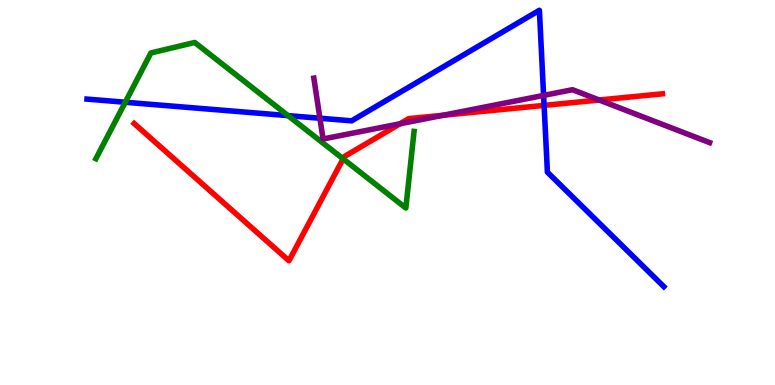[{'lines': ['blue', 'red'], 'intersections': [{'x': 7.02, 'y': 7.26}]}, {'lines': ['green', 'red'], 'intersections': [{'x': 4.43, 'y': 5.87}]}, {'lines': ['purple', 'red'], 'intersections': [{'x': 5.16, 'y': 6.78}, {'x': 5.72, 'y': 7.01}, {'x': 7.73, 'y': 7.4}]}, {'lines': ['blue', 'green'], 'intersections': [{'x': 1.62, 'y': 7.34}, {'x': 3.72, 'y': 7.0}]}, {'lines': ['blue', 'purple'], 'intersections': [{'x': 4.13, 'y': 6.93}, {'x': 7.01, 'y': 7.52}]}, {'lines': ['green', 'purple'], 'intersections': []}]